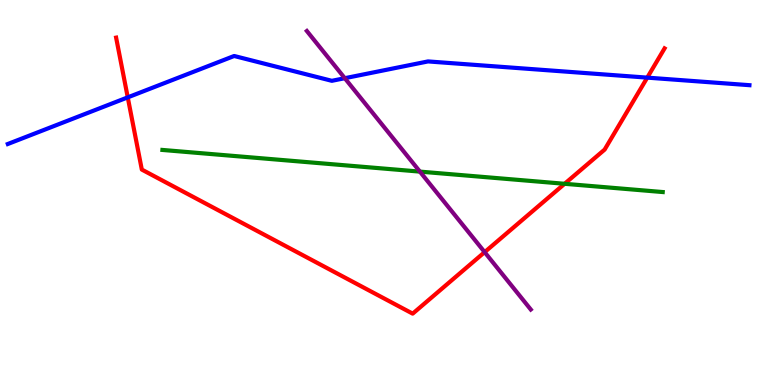[{'lines': ['blue', 'red'], 'intersections': [{'x': 1.65, 'y': 7.47}, {'x': 8.35, 'y': 7.98}]}, {'lines': ['green', 'red'], 'intersections': [{'x': 7.29, 'y': 5.23}]}, {'lines': ['purple', 'red'], 'intersections': [{'x': 6.25, 'y': 3.45}]}, {'lines': ['blue', 'green'], 'intersections': []}, {'lines': ['blue', 'purple'], 'intersections': [{'x': 4.45, 'y': 7.97}]}, {'lines': ['green', 'purple'], 'intersections': [{'x': 5.42, 'y': 5.54}]}]